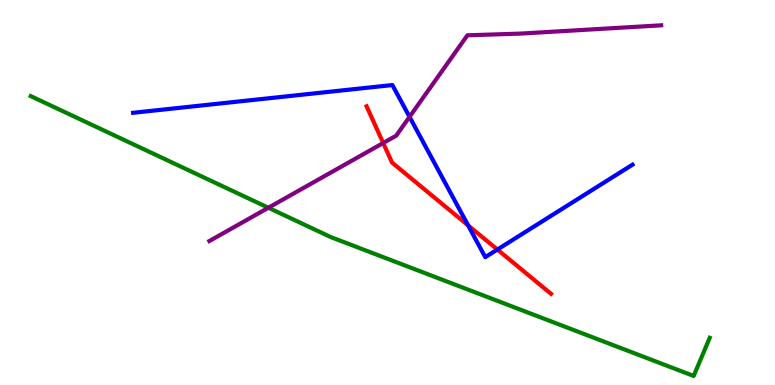[{'lines': ['blue', 'red'], 'intersections': [{'x': 6.04, 'y': 4.15}, {'x': 6.42, 'y': 3.52}]}, {'lines': ['green', 'red'], 'intersections': []}, {'lines': ['purple', 'red'], 'intersections': [{'x': 4.94, 'y': 6.29}]}, {'lines': ['blue', 'green'], 'intersections': []}, {'lines': ['blue', 'purple'], 'intersections': [{'x': 5.28, 'y': 6.96}]}, {'lines': ['green', 'purple'], 'intersections': [{'x': 3.46, 'y': 4.6}]}]